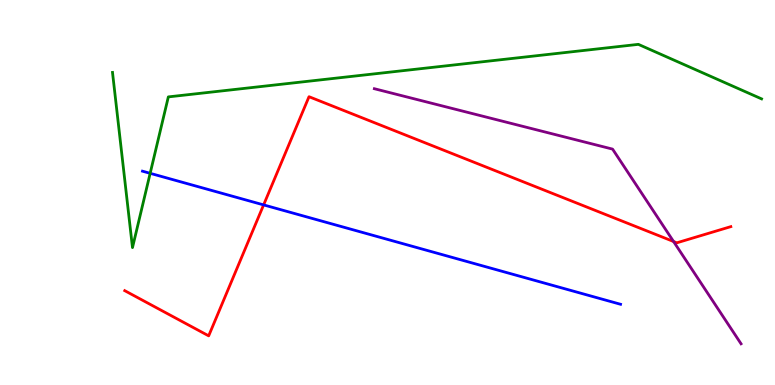[{'lines': ['blue', 'red'], 'intersections': [{'x': 3.4, 'y': 4.68}]}, {'lines': ['green', 'red'], 'intersections': []}, {'lines': ['purple', 'red'], 'intersections': [{'x': 8.69, 'y': 3.73}]}, {'lines': ['blue', 'green'], 'intersections': [{'x': 1.94, 'y': 5.5}]}, {'lines': ['blue', 'purple'], 'intersections': []}, {'lines': ['green', 'purple'], 'intersections': []}]